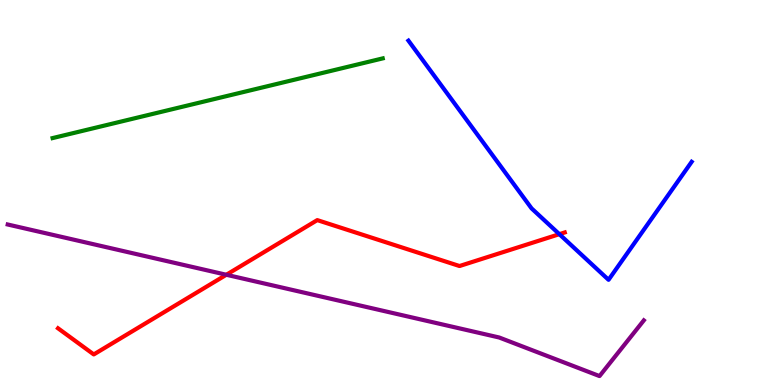[{'lines': ['blue', 'red'], 'intersections': [{'x': 7.22, 'y': 3.92}]}, {'lines': ['green', 'red'], 'intersections': []}, {'lines': ['purple', 'red'], 'intersections': [{'x': 2.92, 'y': 2.86}]}, {'lines': ['blue', 'green'], 'intersections': []}, {'lines': ['blue', 'purple'], 'intersections': []}, {'lines': ['green', 'purple'], 'intersections': []}]